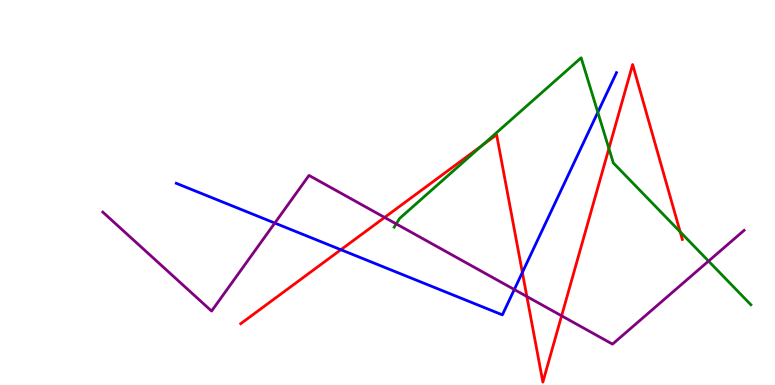[{'lines': ['blue', 'red'], 'intersections': [{'x': 4.4, 'y': 3.51}, {'x': 6.74, 'y': 2.92}]}, {'lines': ['green', 'red'], 'intersections': [{'x': 6.22, 'y': 6.22}, {'x': 7.86, 'y': 6.14}, {'x': 8.78, 'y': 3.98}]}, {'lines': ['purple', 'red'], 'intersections': [{'x': 4.96, 'y': 4.35}, {'x': 6.8, 'y': 2.3}, {'x': 7.25, 'y': 1.8}]}, {'lines': ['blue', 'green'], 'intersections': [{'x': 7.71, 'y': 7.08}]}, {'lines': ['blue', 'purple'], 'intersections': [{'x': 3.55, 'y': 4.21}, {'x': 6.64, 'y': 2.48}]}, {'lines': ['green', 'purple'], 'intersections': [{'x': 5.11, 'y': 4.18}, {'x': 9.14, 'y': 3.22}]}]